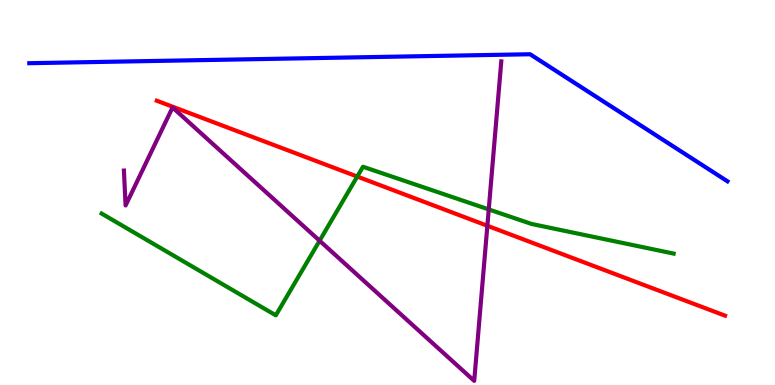[{'lines': ['blue', 'red'], 'intersections': []}, {'lines': ['green', 'red'], 'intersections': [{'x': 4.61, 'y': 5.41}]}, {'lines': ['purple', 'red'], 'intersections': [{'x': 6.29, 'y': 4.14}]}, {'lines': ['blue', 'green'], 'intersections': []}, {'lines': ['blue', 'purple'], 'intersections': []}, {'lines': ['green', 'purple'], 'intersections': [{'x': 4.12, 'y': 3.75}, {'x': 6.31, 'y': 4.56}]}]